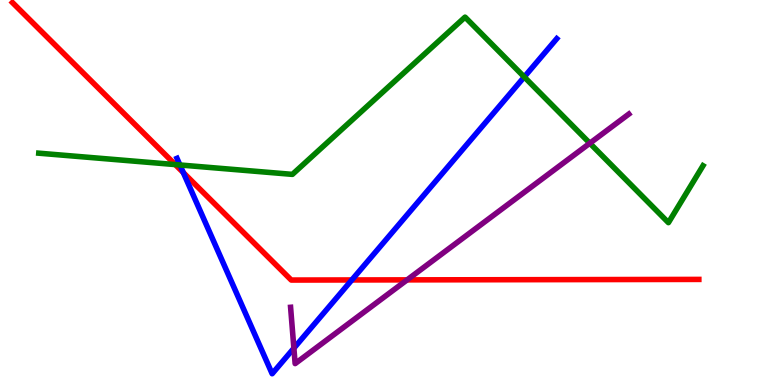[{'lines': ['blue', 'red'], 'intersections': [{'x': 2.37, 'y': 5.52}, {'x': 4.54, 'y': 2.73}]}, {'lines': ['green', 'red'], 'intersections': [{'x': 2.26, 'y': 5.73}]}, {'lines': ['purple', 'red'], 'intersections': [{'x': 5.25, 'y': 2.73}]}, {'lines': ['blue', 'green'], 'intersections': [{'x': 2.32, 'y': 5.72}, {'x': 6.76, 'y': 8.0}]}, {'lines': ['blue', 'purple'], 'intersections': [{'x': 3.79, 'y': 0.957}]}, {'lines': ['green', 'purple'], 'intersections': [{'x': 7.61, 'y': 6.28}]}]